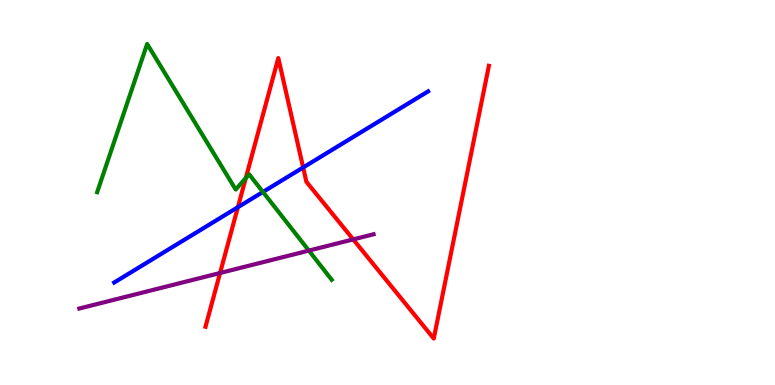[{'lines': ['blue', 'red'], 'intersections': [{'x': 3.07, 'y': 4.62}, {'x': 3.91, 'y': 5.65}]}, {'lines': ['green', 'red'], 'intersections': [{'x': 3.17, 'y': 5.37}]}, {'lines': ['purple', 'red'], 'intersections': [{'x': 2.84, 'y': 2.91}, {'x': 4.56, 'y': 3.78}]}, {'lines': ['blue', 'green'], 'intersections': [{'x': 3.39, 'y': 5.01}]}, {'lines': ['blue', 'purple'], 'intersections': []}, {'lines': ['green', 'purple'], 'intersections': [{'x': 3.99, 'y': 3.49}]}]